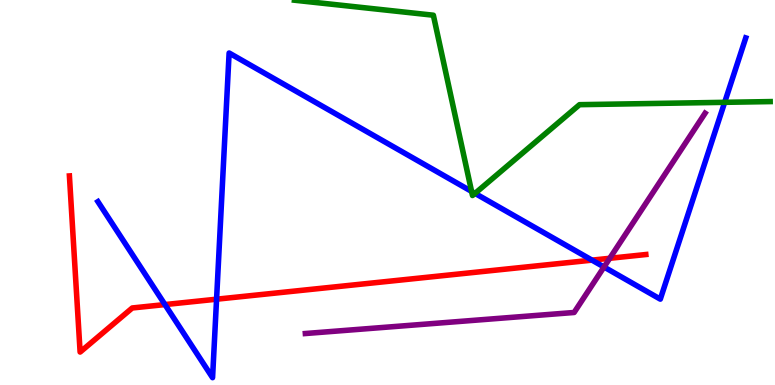[{'lines': ['blue', 'red'], 'intersections': [{'x': 2.13, 'y': 2.09}, {'x': 2.79, 'y': 2.23}, {'x': 7.64, 'y': 3.24}]}, {'lines': ['green', 'red'], 'intersections': []}, {'lines': ['purple', 'red'], 'intersections': [{'x': 7.87, 'y': 3.29}]}, {'lines': ['blue', 'green'], 'intersections': [{'x': 6.09, 'y': 5.03}, {'x': 6.13, 'y': 4.98}, {'x': 9.35, 'y': 7.34}]}, {'lines': ['blue', 'purple'], 'intersections': [{'x': 7.79, 'y': 3.06}]}, {'lines': ['green', 'purple'], 'intersections': []}]